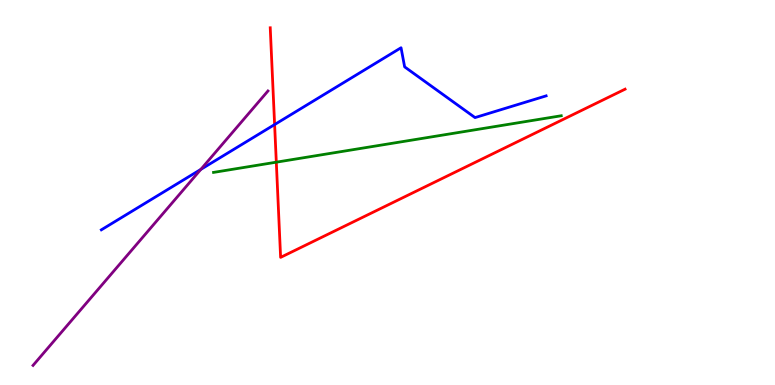[{'lines': ['blue', 'red'], 'intersections': [{'x': 3.54, 'y': 6.76}]}, {'lines': ['green', 'red'], 'intersections': [{'x': 3.57, 'y': 5.79}]}, {'lines': ['purple', 'red'], 'intersections': []}, {'lines': ['blue', 'green'], 'intersections': []}, {'lines': ['blue', 'purple'], 'intersections': [{'x': 2.59, 'y': 5.6}]}, {'lines': ['green', 'purple'], 'intersections': []}]